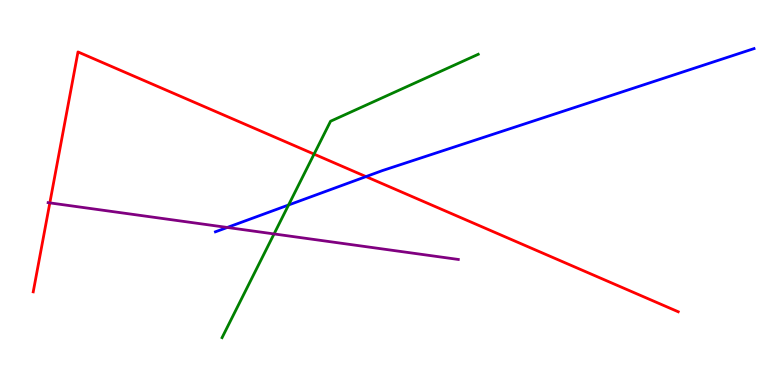[{'lines': ['blue', 'red'], 'intersections': [{'x': 4.72, 'y': 5.41}]}, {'lines': ['green', 'red'], 'intersections': [{'x': 4.05, 'y': 6.0}]}, {'lines': ['purple', 'red'], 'intersections': [{'x': 0.643, 'y': 4.73}]}, {'lines': ['blue', 'green'], 'intersections': [{'x': 3.72, 'y': 4.68}]}, {'lines': ['blue', 'purple'], 'intersections': [{'x': 2.93, 'y': 4.09}]}, {'lines': ['green', 'purple'], 'intersections': [{'x': 3.54, 'y': 3.92}]}]